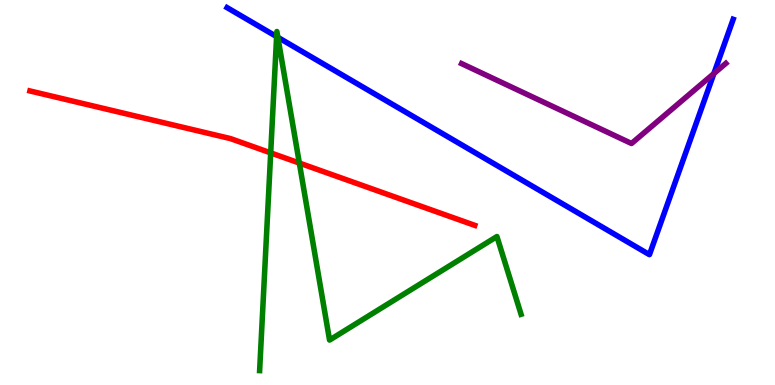[{'lines': ['blue', 'red'], 'intersections': []}, {'lines': ['green', 'red'], 'intersections': [{'x': 3.49, 'y': 6.03}, {'x': 3.86, 'y': 5.76}]}, {'lines': ['purple', 'red'], 'intersections': []}, {'lines': ['blue', 'green'], 'intersections': [{'x': 3.57, 'y': 9.05}, {'x': 3.59, 'y': 9.03}]}, {'lines': ['blue', 'purple'], 'intersections': [{'x': 9.21, 'y': 8.09}]}, {'lines': ['green', 'purple'], 'intersections': []}]